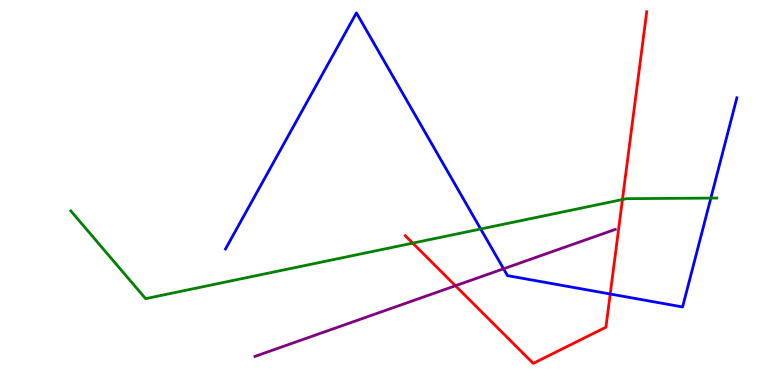[{'lines': ['blue', 'red'], 'intersections': [{'x': 7.87, 'y': 2.36}]}, {'lines': ['green', 'red'], 'intersections': [{'x': 5.33, 'y': 3.68}, {'x': 8.03, 'y': 4.82}]}, {'lines': ['purple', 'red'], 'intersections': [{'x': 5.88, 'y': 2.58}]}, {'lines': ['blue', 'green'], 'intersections': [{'x': 6.2, 'y': 4.05}, {'x': 9.17, 'y': 4.85}]}, {'lines': ['blue', 'purple'], 'intersections': [{'x': 6.5, 'y': 3.02}]}, {'lines': ['green', 'purple'], 'intersections': []}]